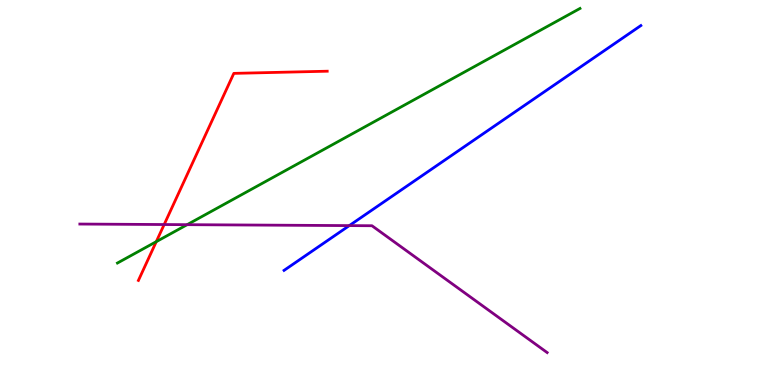[{'lines': ['blue', 'red'], 'intersections': []}, {'lines': ['green', 'red'], 'intersections': [{'x': 2.02, 'y': 3.72}]}, {'lines': ['purple', 'red'], 'intersections': [{'x': 2.12, 'y': 4.17}]}, {'lines': ['blue', 'green'], 'intersections': []}, {'lines': ['blue', 'purple'], 'intersections': [{'x': 4.51, 'y': 4.14}]}, {'lines': ['green', 'purple'], 'intersections': [{'x': 2.41, 'y': 4.16}]}]